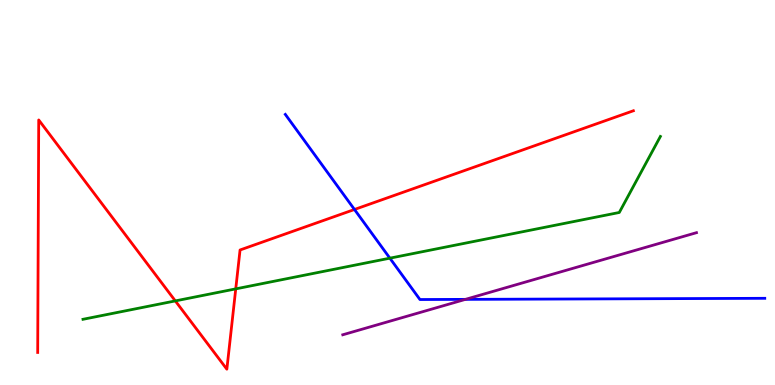[{'lines': ['blue', 'red'], 'intersections': [{'x': 4.57, 'y': 4.56}]}, {'lines': ['green', 'red'], 'intersections': [{'x': 2.26, 'y': 2.18}, {'x': 3.04, 'y': 2.5}]}, {'lines': ['purple', 'red'], 'intersections': []}, {'lines': ['blue', 'green'], 'intersections': [{'x': 5.03, 'y': 3.29}]}, {'lines': ['blue', 'purple'], 'intersections': [{'x': 6.01, 'y': 2.22}]}, {'lines': ['green', 'purple'], 'intersections': []}]